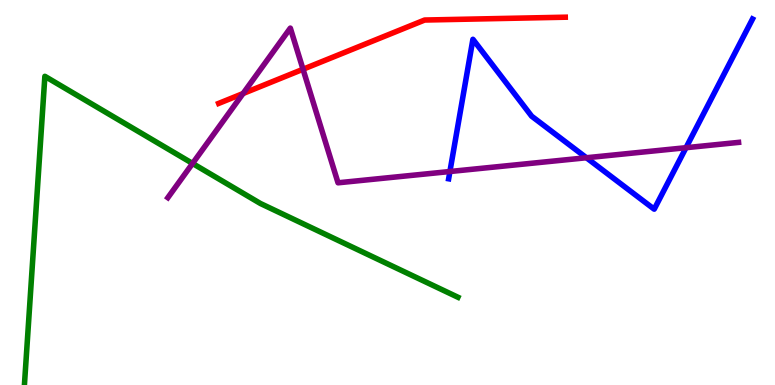[{'lines': ['blue', 'red'], 'intersections': []}, {'lines': ['green', 'red'], 'intersections': []}, {'lines': ['purple', 'red'], 'intersections': [{'x': 3.14, 'y': 7.57}, {'x': 3.91, 'y': 8.2}]}, {'lines': ['blue', 'green'], 'intersections': []}, {'lines': ['blue', 'purple'], 'intersections': [{'x': 5.81, 'y': 5.55}, {'x': 7.57, 'y': 5.9}, {'x': 8.85, 'y': 6.16}]}, {'lines': ['green', 'purple'], 'intersections': [{'x': 2.48, 'y': 5.75}]}]